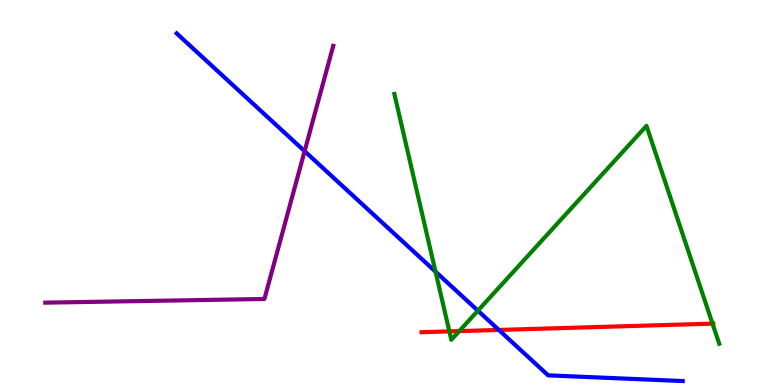[{'lines': ['blue', 'red'], 'intersections': [{'x': 6.44, 'y': 1.43}]}, {'lines': ['green', 'red'], 'intersections': [{'x': 5.8, 'y': 1.39}, {'x': 5.93, 'y': 1.4}, {'x': 9.19, 'y': 1.59}]}, {'lines': ['purple', 'red'], 'intersections': []}, {'lines': ['blue', 'green'], 'intersections': [{'x': 5.62, 'y': 2.94}, {'x': 6.17, 'y': 1.93}]}, {'lines': ['blue', 'purple'], 'intersections': [{'x': 3.93, 'y': 6.07}]}, {'lines': ['green', 'purple'], 'intersections': []}]